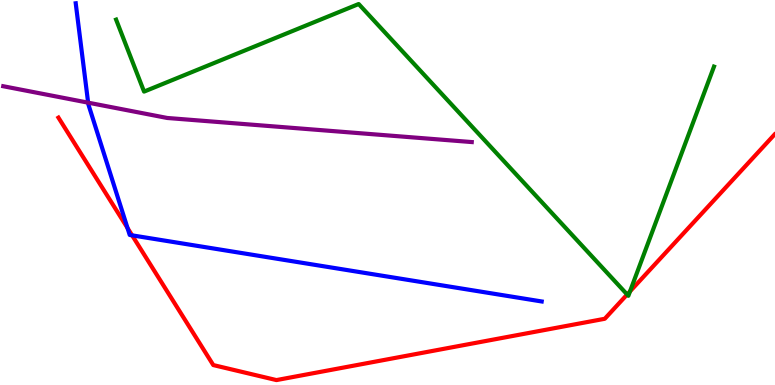[{'lines': ['blue', 'red'], 'intersections': [{'x': 1.65, 'y': 4.08}, {'x': 1.7, 'y': 3.89}]}, {'lines': ['green', 'red'], 'intersections': [{'x': 8.09, 'y': 2.35}, {'x': 8.13, 'y': 2.43}]}, {'lines': ['purple', 'red'], 'intersections': []}, {'lines': ['blue', 'green'], 'intersections': []}, {'lines': ['blue', 'purple'], 'intersections': [{'x': 1.14, 'y': 7.33}]}, {'lines': ['green', 'purple'], 'intersections': []}]